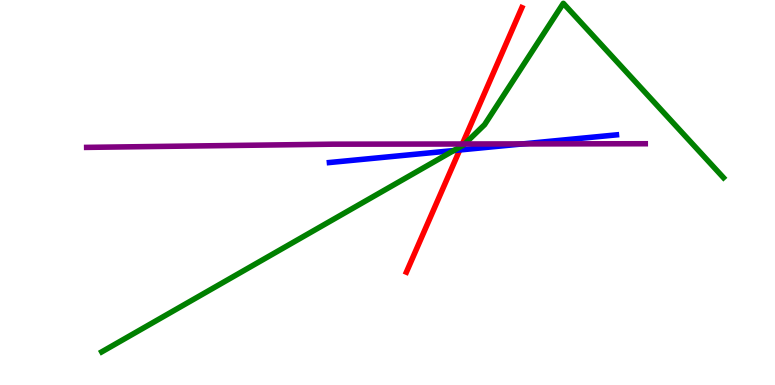[{'lines': ['blue', 'red'], 'intersections': [{'x': 5.93, 'y': 6.1}]}, {'lines': ['green', 'red'], 'intersections': [{'x': 5.95, 'y': 6.2}]}, {'lines': ['purple', 'red'], 'intersections': [{'x': 5.97, 'y': 6.26}]}, {'lines': ['blue', 'green'], 'intersections': [{'x': 5.85, 'y': 6.09}]}, {'lines': ['blue', 'purple'], 'intersections': [{'x': 6.74, 'y': 6.26}]}, {'lines': ['green', 'purple'], 'intersections': [{'x': 6.0, 'y': 6.26}]}]